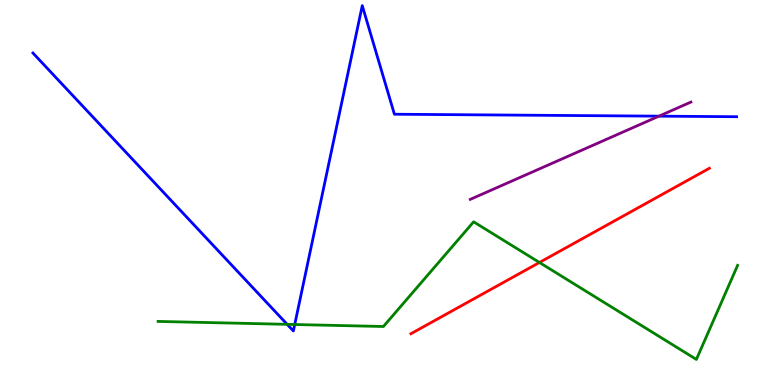[{'lines': ['blue', 'red'], 'intersections': []}, {'lines': ['green', 'red'], 'intersections': [{'x': 6.96, 'y': 3.18}]}, {'lines': ['purple', 'red'], 'intersections': []}, {'lines': ['blue', 'green'], 'intersections': [{'x': 3.71, 'y': 1.58}, {'x': 3.8, 'y': 1.57}]}, {'lines': ['blue', 'purple'], 'intersections': [{'x': 8.5, 'y': 6.98}]}, {'lines': ['green', 'purple'], 'intersections': []}]